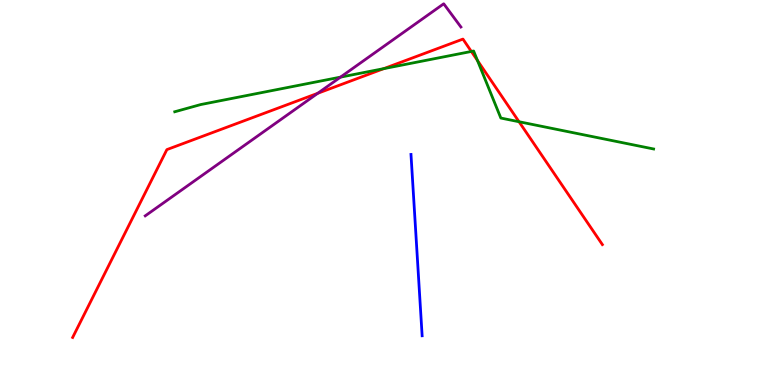[{'lines': ['blue', 'red'], 'intersections': []}, {'lines': ['green', 'red'], 'intersections': [{'x': 4.95, 'y': 8.22}, {'x': 6.08, 'y': 8.66}, {'x': 6.16, 'y': 8.43}, {'x': 6.7, 'y': 6.84}]}, {'lines': ['purple', 'red'], 'intersections': [{'x': 4.1, 'y': 7.58}]}, {'lines': ['blue', 'green'], 'intersections': []}, {'lines': ['blue', 'purple'], 'intersections': []}, {'lines': ['green', 'purple'], 'intersections': [{'x': 4.39, 'y': 8.0}]}]